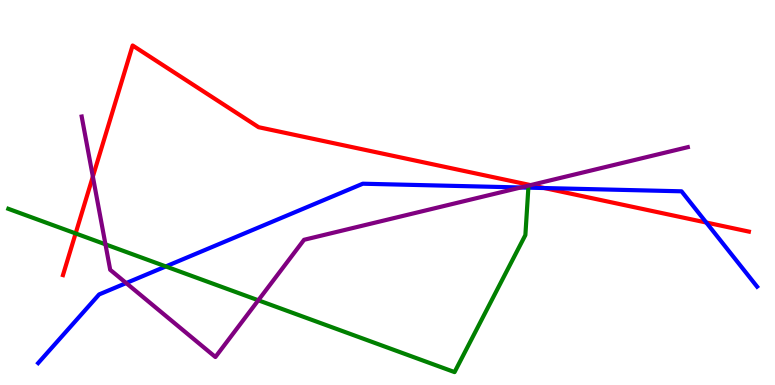[{'lines': ['blue', 'red'], 'intersections': [{'x': 7.02, 'y': 5.12}, {'x': 9.11, 'y': 4.22}]}, {'lines': ['green', 'red'], 'intersections': [{'x': 0.976, 'y': 3.94}]}, {'lines': ['purple', 'red'], 'intersections': [{'x': 1.2, 'y': 5.41}, {'x': 6.85, 'y': 5.19}]}, {'lines': ['blue', 'green'], 'intersections': [{'x': 2.14, 'y': 3.08}]}, {'lines': ['blue', 'purple'], 'intersections': [{'x': 1.63, 'y': 2.65}, {'x': 6.72, 'y': 5.13}]}, {'lines': ['green', 'purple'], 'intersections': [{'x': 1.36, 'y': 3.65}, {'x': 3.33, 'y': 2.2}]}]